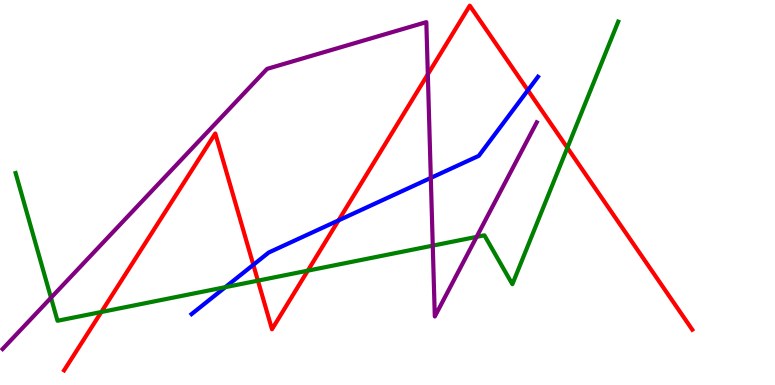[{'lines': ['blue', 'red'], 'intersections': [{'x': 3.27, 'y': 3.12}, {'x': 4.37, 'y': 4.28}, {'x': 6.81, 'y': 7.66}]}, {'lines': ['green', 'red'], 'intersections': [{'x': 1.31, 'y': 1.9}, {'x': 3.33, 'y': 2.71}, {'x': 3.97, 'y': 2.97}, {'x': 7.32, 'y': 6.16}]}, {'lines': ['purple', 'red'], 'intersections': [{'x': 5.52, 'y': 8.07}]}, {'lines': ['blue', 'green'], 'intersections': [{'x': 2.91, 'y': 2.54}]}, {'lines': ['blue', 'purple'], 'intersections': [{'x': 5.56, 'y': 5.38}]}, {'lines': ['green', 'purple'], 'intersections': [{'x': 0.658, 'y': 2.27}, {'x': 5.58, 'y': 3.62}, {'x': 6.15, 'y': 3.85}]}]